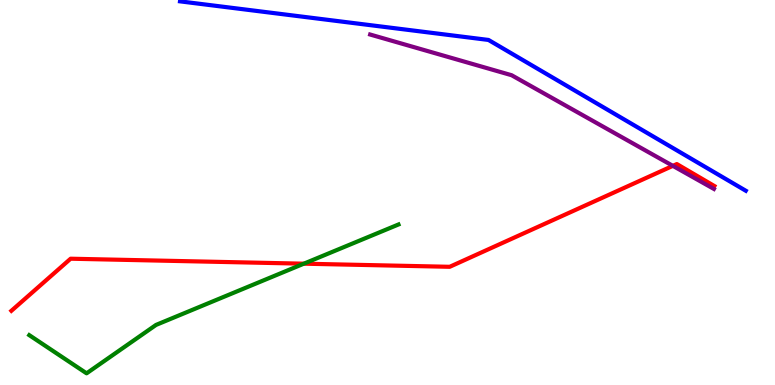[{'lines': ['blue', 'red'], 'intersections': []}, {'lines': ['green', 'red'], 'intersections': [{'x': 3.92, 'y': 3.15}]}, {'lines': ['purple', 'red'], 'intersections': [{'x': 8.68, 'y': 5.69}]}, {'lines': ['blue', 'green'], 'intersections': []}, {'lines': ['blue', 'purple'], 'intersections': []}, {'lines': ['green', 'purple'], 'intersections': []}]